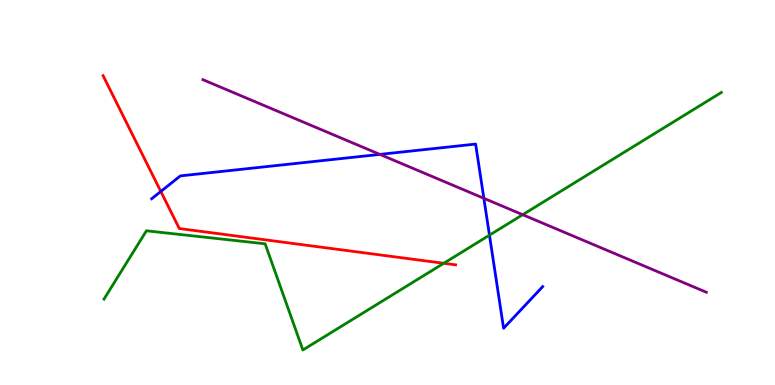[{'lines': ['blue', 'red'], 'intersections': [{'x': 2.08, 'y': 5.03}]}, {'lines': ['green', 'red'], 'intersections': [{'x': 5.73, 'y': 3.16}]}, {'lines': ['purple', 'red'], 'intersections': []}, {'lines': ['blue', 'green'], 'intersections': [{'x': 6.32, 'y': 3.89}]}, {'lines': ['blue', 'purple'], 'intersections': [{'x': 4.9, 'y': 5.99}, {'x': 6.24, 'y': 4.85}]}, {'lines': ['green', 'purple'], 'intersections': [{'x': 6.74, 'y': 4.42}]}]